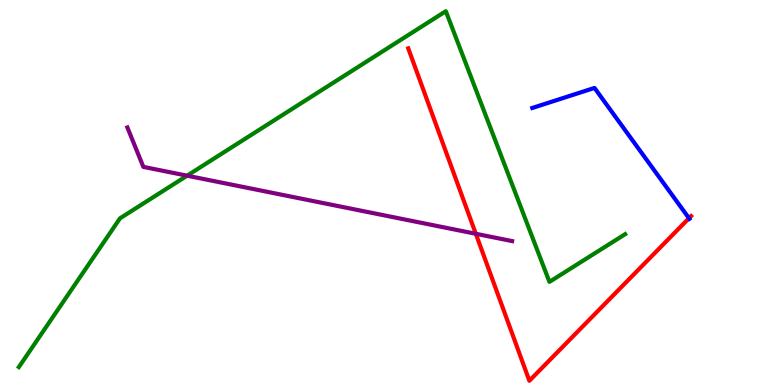[{'lines': ['blue', 'red'], 'intersections': [{'x': 8.89, 'y': 4.33}]}, {'lines': ['green', 'red'], 'intersections': []}, {'lines': ['purple', 'red'], 'intersections': [{'x': 6.14, 'y': 3.93}]}, {'lines': ['blue', 'green'], 'intersections': []}, {'lines': ['blue', 'purple'], 'intersections': []}, {'lines': ['green', 'purple'], 'intersections': [{'x': 2.41, 'y': 5.44}]}]